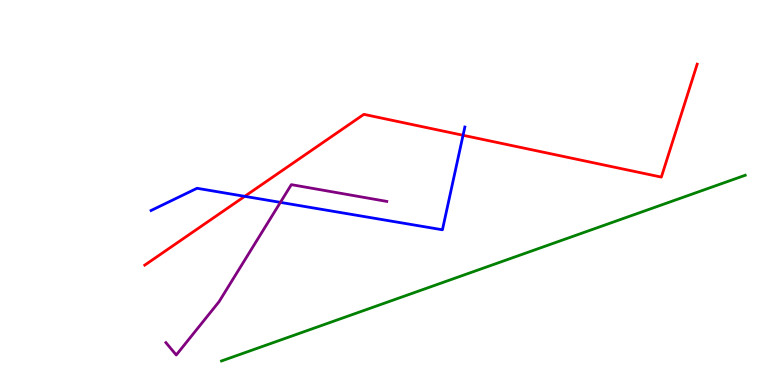[{'lines': ['blue', 'red'], 'intersections': [{'x': 3.16, 'y': 4.9}, {'x': 5.97, 'y': 6.49}]}, {'lines': ['green', 'red'], 'intersections': []}, {'lines': ['purple', 'red'], 'intersections': []}, {'lines': ['blue', 'green'], 'intersections': []}, {'lines': ['blue', 'purple'], 'intersections': [{'x': 3.62, 'y': 4.74}]}, {'lines': ['green', 'purple'], 'intersections': []}]